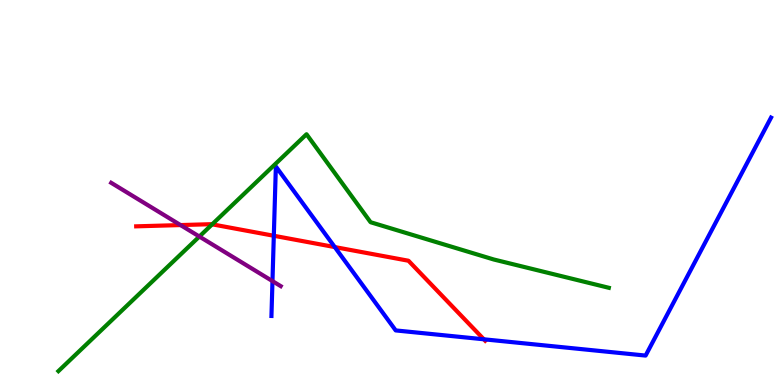[{'lines': ['blue', 'red'], 'intersections': [{'x': 3.53, 'y': 3.88}, {'x': 4.32, 'y': 3.58}, {'x': 6.24, 'y': 1.19}]}, {'lines': ['green', 'red'], 'intersections': [{'x': 2.74, 'y': 4.17}]}, {'lines': ['purple', 'red'], 'intersections': [{'x': 2.33, 'y': 4.15}]}, {'lines': ['blue', 'green'], 'intersections': []}, {'lines': ['blue', 'purple'], 'intersections': [{'x': 3.52, 'y': 2.7}]}, {'lines': ['green', 'purple'], 'intersections': [{'x': 2.57, 'y': 3.86}]}]